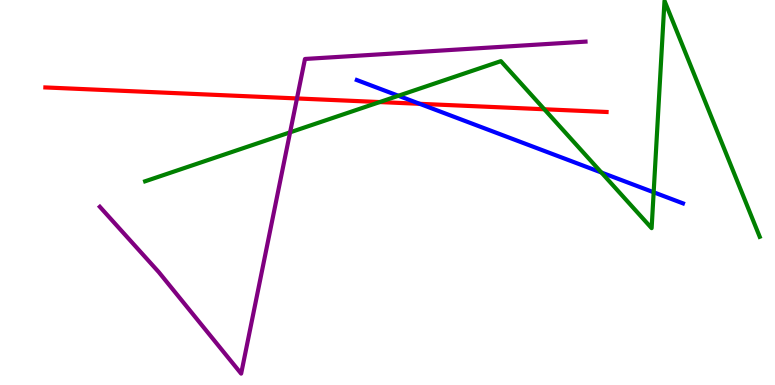[{'lines': ['blue', 'red'], 'intersections': [{'x': 5.42, 'y': 7.3}]}, {'lines': ['green', 'red'], 'intersections': [{'x': 4.9, 'y': 7.35}, {'x': 7.02, 'y': 7.16}]}, {'lines': ['purple', 'red'], 'intersections': [{'x': 3.83, 'y': 7.44}]}, {'lines': ['blue', 'green'], 'intersections': [{'x': 5.14, 'y': 7.51}, {'x': 7.76, 'y': 5.52}, {'x': 8.43, 'y': 5.01}]}, {'lines': ['blue', 'purple'], 'intersections': []}, {'lines': ['green', 'purple'], 'intersections': [{'x': 3.74, 'y': 6.56}]}]